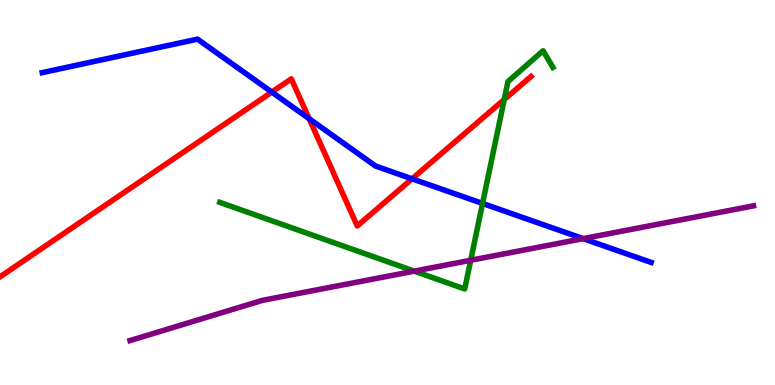[{'lines': ['blue', 'red'], 'intersections': [{'x': 3.51, 'y': 7.61}, {'x': 3.99, 'y': 6.92}, {'x': 5.32, 'y': 5.36}]}, {'lines': ['green', 'red'], 'intersections': [{'x': 6.51, 'y': 7.42}]}, {'lines': ['purple', 'red'], 'intersections': []}, {'lines': ['blue', 'green'], 'intersections': [{'x': 6.23, 'y': 4.72}]}, {'lines': ['blue', 'purple'], 'intersections': [{'x': 7.52, 'y': 3.8}]}, {'lines': ['green', 'purple'], 'intersections': [{'x': 5.35, 'y': 2.96}, {'x': 6.07, 'y': 3.24}]}]